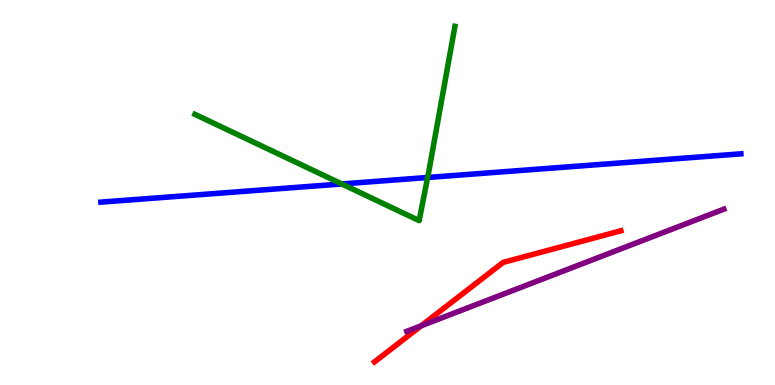[{'lines': ['blue', 'red'], 'intersections': []}, {'lines': ['green', 'red'], 'intersections': []}, {'lines': ['purple', 'red'], 'intersections': [{'x': 5.43, 'y': 1.54}]}, {'lines': ['blue', 'green'], 'intersections': [{'x': 4.41, 'y': 5.22}, {'x': 5.52, 'y': 5.39}]}, {'lines': ['blue', 'purple'], 'intersections': []}, {'lines': ['green', 'purple'], 'intersections': []}]